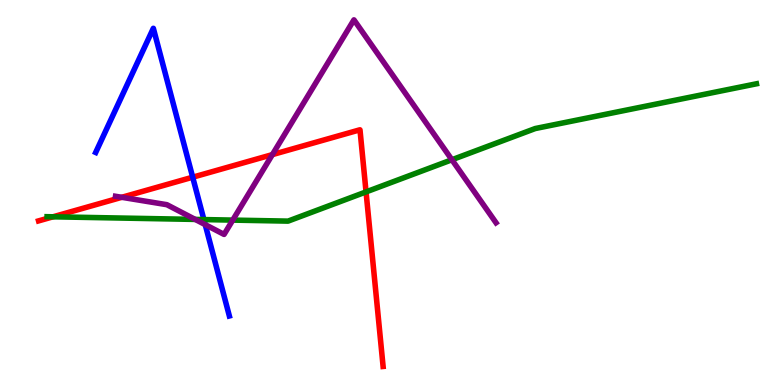[{'lines': ['blue', 'red'], 'intersections': [{'x': 2.49, 'y': 5.4}]}, {'lines': ['green', 'red'], 'intersections': [{'x': 0.684, 'y': 4.37}, {'x': 4.72, 'y': 5.02}]}, {'lines': ['purple', 'red'], 'intersections': [{'x': 1.57, 'y': 4.88}, {'x': 3.51, 'y': 5.98}]}, {'lines': ['blue', 'green'], 'intersections': [{'x': 2.63, 'y': 4.3}]}, {'lines': ['blue', 'purple'], 'intersections': [{'x': 2.65, 'y': 4.17}]}, {'lines': ['green', 'purple'], 'intersections': [{'x': 2.52, 'y': 4.3}, {'x': 3.0, 'y': 4.28}, {'x': 5.83, 'y': 5.85}]}]